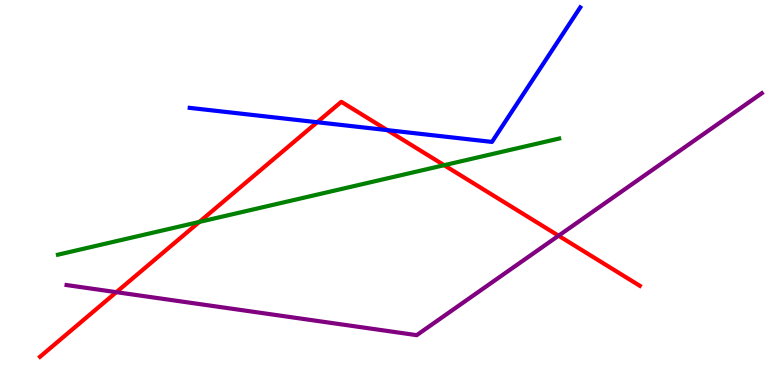[{'lines': ['blue', 'red'], 'intersections': [{'x': 4.09, 'y': 6.83}, {'x': 5.0, 'y': 6.62}]}, {'lines': ['green', 'red'], 'intersections': [{'x': 2.57, 'y': 4.24}, {'x': 5.73, 'y': 5.71}]}, {'lines': ['purple', 'red'], 'intersections': [{'x': 1.5, 'y': 2.41}, {'x': 7.21, 'y': 3.88}]}, {'lines': ['blue', 'green'], 'intersections': []}, {'lines': ['blue', 'purple'], 'intersections': []}, {'lines': ['green', 'purple'], 'intersections': []}]